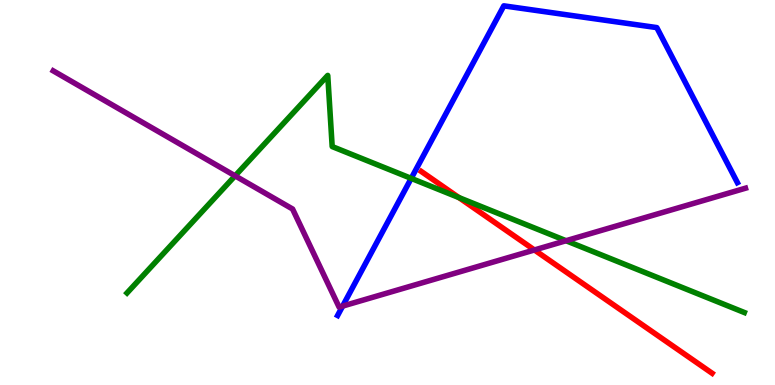[{'lines': ['blue', 'red'], 'intersections': []}, {'lines': ['green', 'red'], 'intersections': [{'x': 5.92, 'y': 4.87}]}, {'lines': ['purple', 'red'], 'intersections': [{'x': 6.9, 'y': 3.51}]}, {'lines': ['blue', 'green'], 'intersections': [{'x': 5.31, 'y': 5.37}]}, {'lines': ['blue', 'purple'], 'intersections': [{'x': 4.42, 'y': 2.05}]}, {'lines': ['green', 'purple'], 'intersections': [{'x': 3.03, 'y': 5.43}, {'x': 7.3, 'y': 3.75}]}]